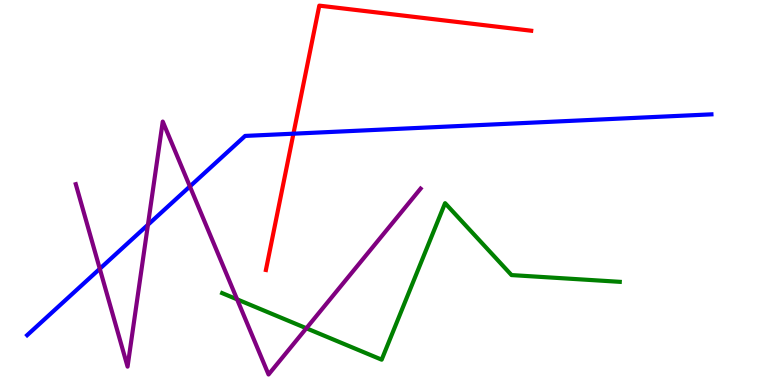[{'lines': ['blue', 'red'], 'intersections': [{'x': 3.79, 'y': 6.53}]}, {'lines': ['green', 'red'], 'intersections': []}, {'lines': ['purple', 'red'], 'intersections': []}, {'lines': ['blue', 'green'], 'intersections': []}, {'lines': ['blue', 'purple'], 'intersections': [{'x': 1.29, 'y': 3.02}, {'x': 1.91, 'y': 4.16}, {'x': 2.45, 'y': 5.16}]}, {'lines': ['green', 'purple'], 'intersections': [{'x': 3.06, 'y': 2.22}, {'x': 3.95, 'y': 1.47}]}]